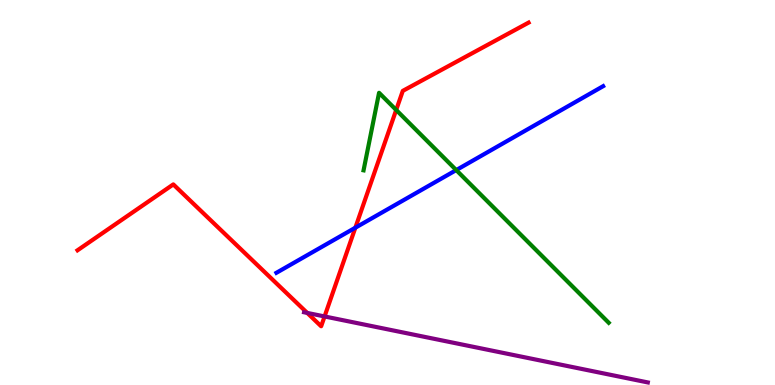[{'lines': ['blue', 'red'], 'intersections': [{'x': 4.59, 'y': 4.09}]}, {'lines': ['green', 'red'], 'intersections': [{'x': 5.11, 'y': 7.14}]}, {'lines': ['purple', 'red'], 'intersections': [{'x': 3.96, 'y': 1.87}, {'x': 4.19, 'y': 1.78}]}, {'lines': ['blue', 'green'], 'intersections': [{'x': 5.89, 'y': 5.58}]}, {'lines': ['blue', 'purple'], 'intersections': []}, {'lines': ['green', 'purple'], 'intersections': []}]